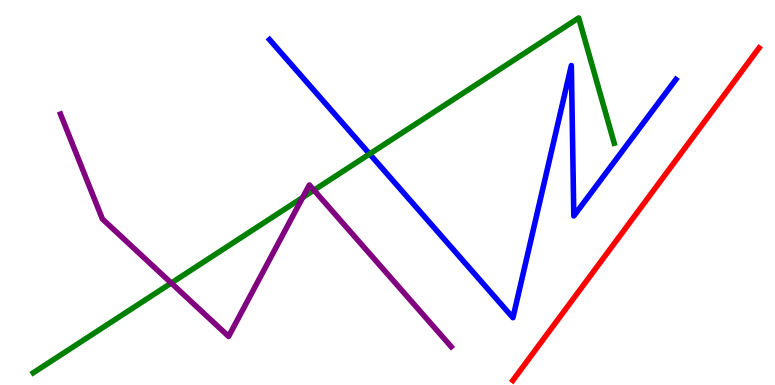[{'lines': ['blue', 'red'], 'intersections': []}, {'lines': ['green', 'red'], 'intersections': []}, {'lines': ['purple', 'red'], 'intersections': []}, {'lines': ['blue', 'green'], 'intersections': [{'x': 4.77, 'y': 6.0}]}, {'lines': ['blue', 'purple'], 'intersections': []}, {'lines': ['green', 'purple'], 'intersections': [{'x': 2.21, 'y': 2.65}, {'x': 3.91, 'y': 4.87}, {'x': 4.05, 'y': 5.06}]}]